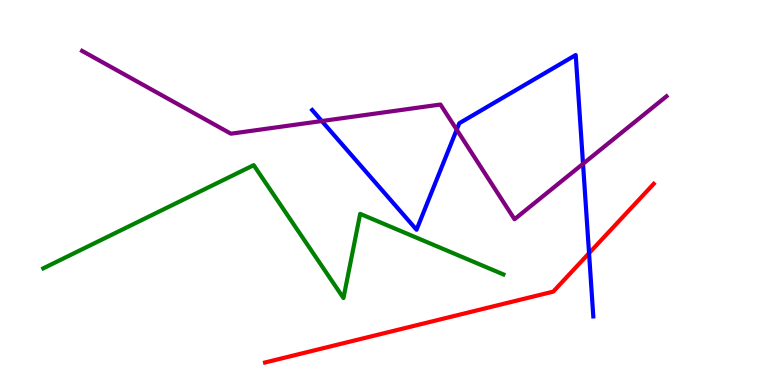[{'lines': ['blue', 'red'], 'intersections': [{'x': 7.6, 'y': 3.42}]}, {'lines': ['green', 'red'], 'intersections': []}, {'lines': ['purple', 'red'], 'intersections': []}, {'lines': ['blue', 'green'], 'intersections': []}, {'lines': ['blue', 'purple'], 'intersections': [{'x': 4.15, 'y': 6.86}, {'x': 5.89, 'y': 6.63}, {'x': 7.52, 'y': 5.75}]}, {'lines': ['green', 'purple'], 'intersections': []}]